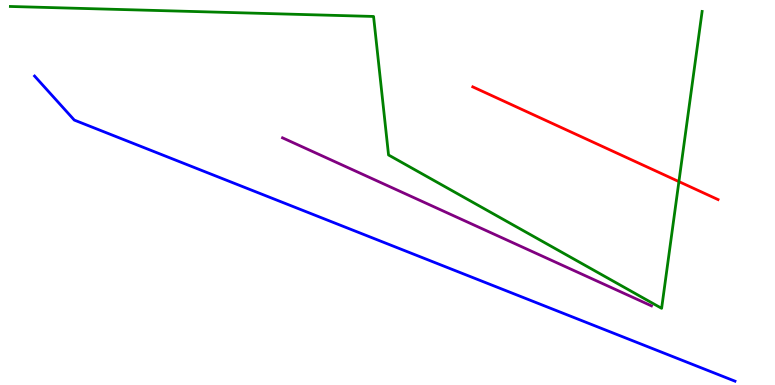[{'lines': ['blue', 'red'], 'intersections': []}, {'lines': ['green', 'red'], 'intersections': [{'x': 8.76, 'y': 5.28}]}, {'lines': ['purple', 'red'], 'intersections': []}, {'lines': ['blue', 'green'], 'intersections': []}, {'lines': ['blue', 'purple'], 'intersections': []}, {'lines': ['green', 'purple'], 'intersections': []}]